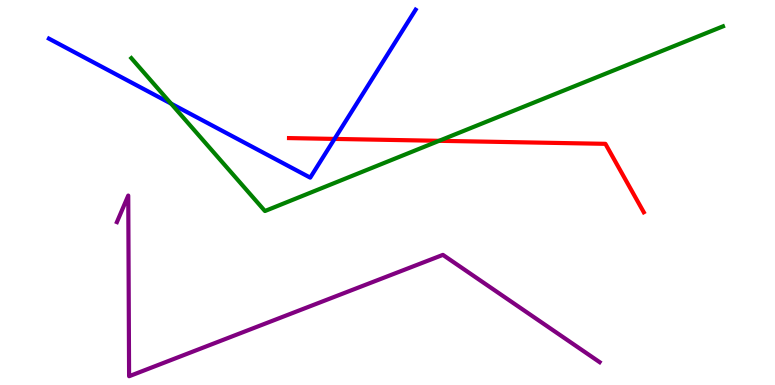[{'lines': ['blue', 'red'], 'intersections': [{'x': 4.32, 'y': 6.39}]}, {'lines': ['green', 'red'], 'intersections': [{'x': 5.67, 'y': 6.34}]}, {'lines': ['purple', 'red'], 'intersections': []}, {'lines': ['blue', 'green'], 'intersections': [{'x': 2.21, 'y': 7.31}]}, {'lines': ['blue', 'purple'], 'intersections': []}, {'lines': ['green', 'purple'], 'intersections': []}]